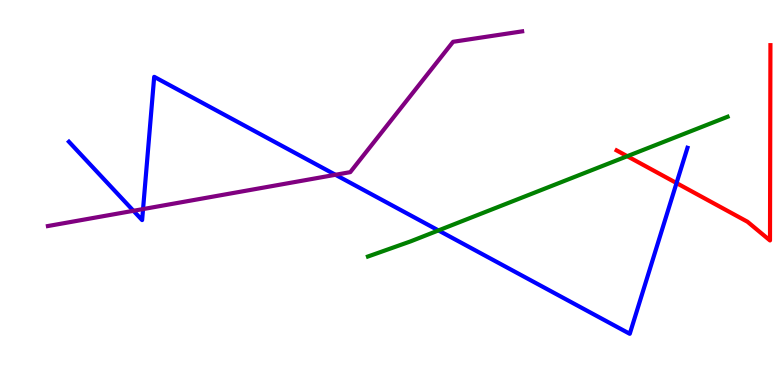[{'lines': ['blue', 'red'], 'intersections': [{'x': 8.73, 'y': 5.25}]}, {'lines': ['green', 'red'], 'intersections': [{'x': 8.09, 'y': 5.94}]}, {'lines': ['purple', 'red'], 'intersections': []}, {'lines': ['blue', 'green'], 'intersections': [{'x': 5.66, 'y': 4.01}]}, {'lines': ['blue', 'purple'], 'intersections': [{'x': 1.72, 'y': 4.52}, {'x': 1.85, 'y': 4.57}, {'x': 4.33, 'y': 5.46}]}, {'lines': ['green', 'purple'], 'intersections': []}]